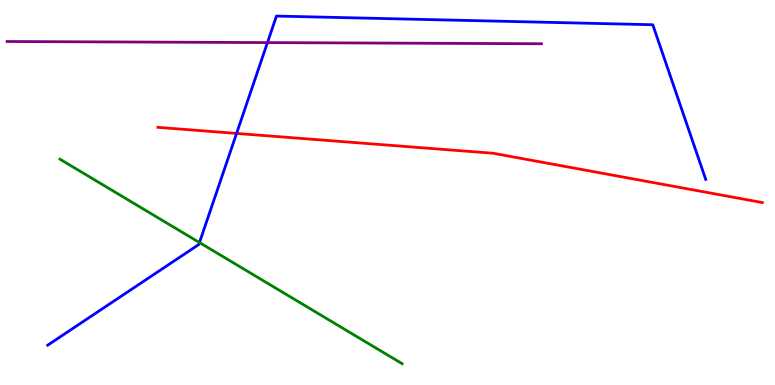[{'lines': ['blue', 'red'], 'intersections': [{'x': 3.05, 'y': 6.53}]}, {'lines': ['green', 'red'], 'intersections': []}, {'lines': ['purple', 'red'], 'intersections': []}, {'lines': ['blue', 'green'], 'intersections': [{'x': 2.57, 'y': 3.7}]}, {'lines': ['blue', 'purple'], 'intersections': [{'x': 3.45, 'y': 8.89}]}, {'lines': ['green', 'purple'], 'intersections': []}]